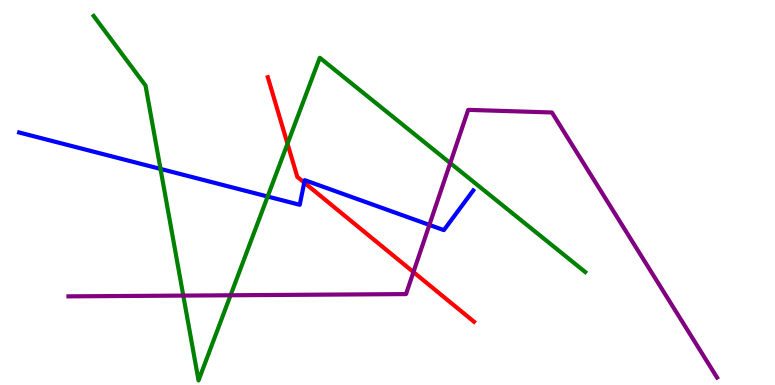[{'lines': ['blue', 'red'], 'intersections': [{'x': 3.93, 'y': 5.26}]}, {'lines': ['green', 'red'], 'intersections': [{'x': 3.71, 'y': 6.27}]}, {'lines': ['purple', 'red'], 'intersections': [{'x': 5.33, 'y': 2.93}]}, {'lines': ['blue', 'green'], 'intersections': [{'x': 2.07, 'y': 5.61}, {'x': 3.45, 'y': 4.9}]}, {'lines': ['blue', 'purple'], 'intersections': [{'x': 5.54, 'y': 4.16}]}, {'lines': ['green', 'purple'], 'intersections': [{'x': 2.36, 'y': 2.32}, {'x': 2.97, 'y': 2.33}, {'x': 5.81, 'y': 5.76}]}]